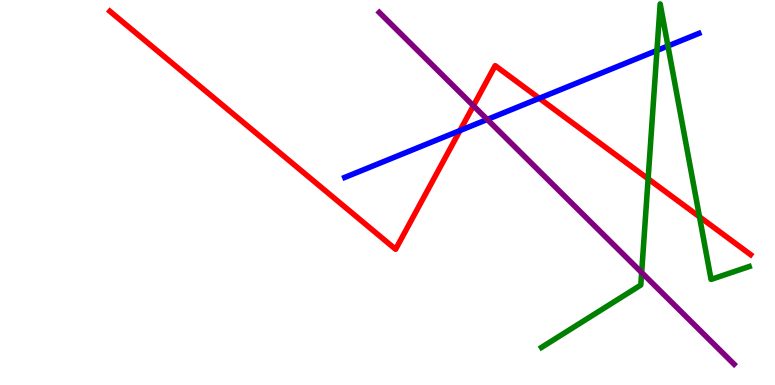[{'lines': ['blue', 'red'], 'intersections': [{'x': 5.94, 'y': 6.61}, {'x': 6.96, 'y': 7.45}]}, {'lines': ['green', 'red'], 'intersections': [{'x': 8.36, 'y': 5.36}, {'x': 9.03, 'y': 4.37}]}, {'lines': ['purple', 'red'], 'intersections': [{'x': 6.11, 'y': 7.25}]}, {'lines': ['blue', 'green'], 'intersections': [{'x': 8.48, 'y': 8.69}, {'x': 8.62, 'y': 8.81}]}, {'lines': ['blue', 'purple'], 'intersections': [{'x': 6.29, 'y': 6.9}]}, {'lines': ['green', 'purple'], 'intersections': [{'x': 8.28, 'y': 2.92}]}]